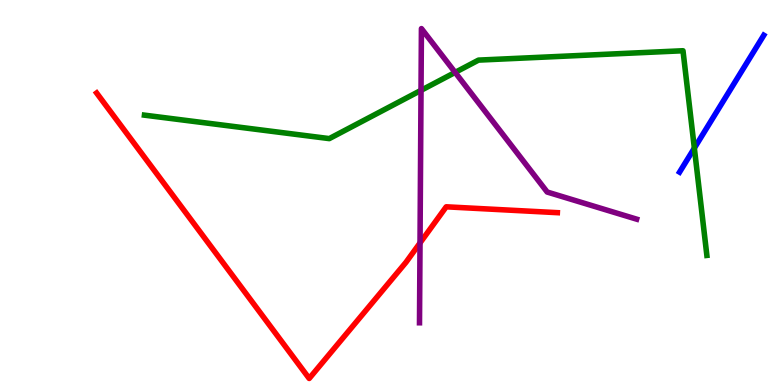[{'lines': ['blue', 'red'], 'intersections': []}, {'lines': ['green', 'red'], 'intersections': []}, {'lines': ['purple', 'red'], 'intersections': [{'x': 5.42, 'y': 3.69}]}, {'lines': ['blue', 'green'], 'intersections': [{'x': 8.96, 'y': 6.15}]}, {'lines': ['blue', 'purple'], 'intersections': []}, {'lines': ['green', 'purple'], 'intersections': [{'x': 5.43, 'y': 7.65}, {'x': 5.87, 'y': 8.12}]}]